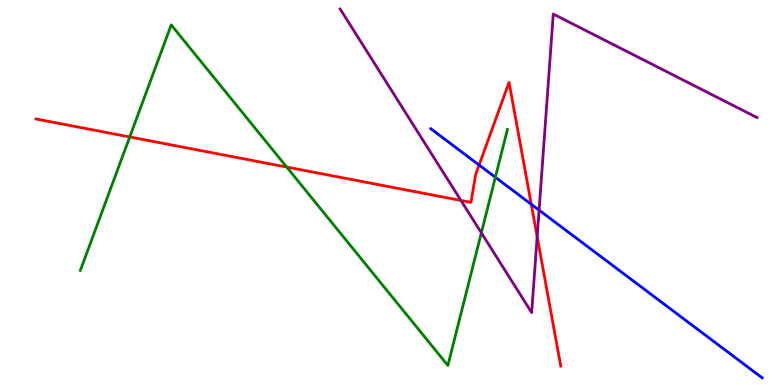[{'lines': ['blue', 'red'], 'intersections': [{'x': 6.18, 'y': 5.71}, {'x': 6.86, 'y': 4.69}]}, {'lines': ['green', 'red'], 'intersections': [{'x': 1.67, 'y': 6.44}, {'x': 3.7, 'y': 5.66}]}, {'lines': ['purple', 'red'], 'intersections': [{'x': 5.95, 'y': 4.79}, {'x': 6.93, 'y': 3.85}]}, {'lines': ['blue', 'green'], 'intersections': [{'x': 6.39, 'y': 5.4}]}, {'lines': ['blue', 'purple'], 'intersections': [{'x': 6.96, 'y': 4.54}]}, {'lines': ['green', 'purple'], 'intersections': [{'x': 6.21, 'y': 3.95}]}]